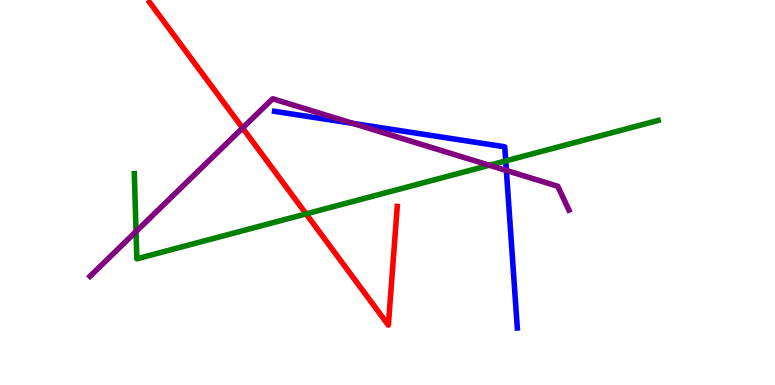[{'lines': ['blue', 'red'], 'intersections': []}, {'lines': ['green', 'red'], 'intersections': [{'x': 3.95, 'y': 4.44}]}, {'lines': ['purple', 'red'], 'intersections': [{'x': 3.13, 'y': 6.68}]}, {'lines': ['blue', 'green'], 'intersections': [{'x': 6.53, 'y': 5.82}]}, {'lines': ['blue', 'purple'], 'intersections': [{'x': 4.55, 'y': 6.79}, {'x': 6.53, 'y': 5.57}]}, {'lines': ['green', 'purple'], 'intersections': [{'x': 1.76, 'y': 3.99}, {'x': 6.31, 'y': 5.71}]}]